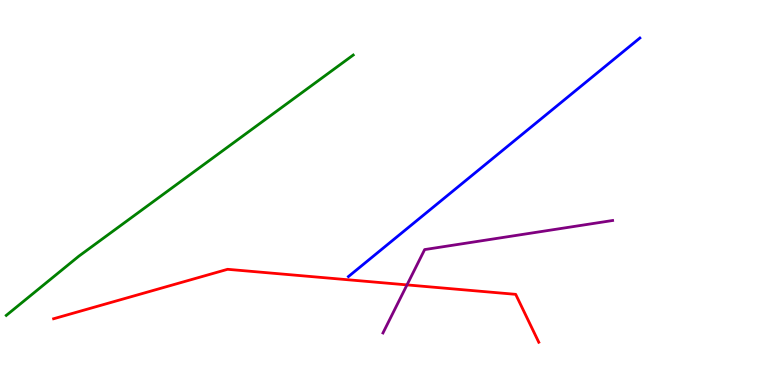[{'lines': ['blue', 'red'], 'intersections': []}, {'lines': ['green', 'red'], 'intersections': []}, {'lines': ['purple', 'red'], 'intersections': [{'x': 5.25, 'y': 2.6}]}, {'lines': ['blue', 'green'], 'intersections': []}, {'lines': ['blue', 'purple'], 'intersections': []}, {'lines': ['green', 'purple'], 'intersections': []}]